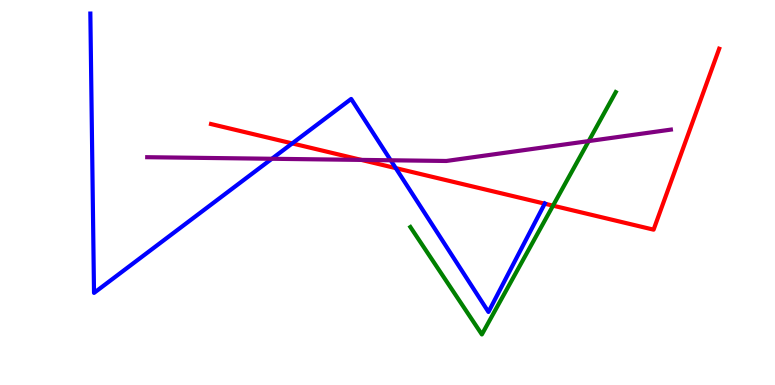[{'lines': ['blue', 'red'], 'intersections': [{'x': 3.77, 'y': 6.27}, {'x': 5.11, 'y': 5.63}, {'x': 7.03, 'y': 4.71}]}, {'lines': ['green', 'red'], 'intersections': [{'x': 7.14, 'y': 4.66}]}, {'lines': ['purple', 'red'], 'intersections': [{'x': 4.66, 'y': 5.85}]}, {'lines': ['blue', 'green'], 'intersections': []}, {'lines': ['blue', 'purple'], 'intersections': [{'x': 3.51, 'y': 5.88}, {'x': 5.04, 'y': 5.84}]}, {'lines': ['green', 'purple'], 'intersections': [{'x': 7.6, 'y': 6.34}]}]